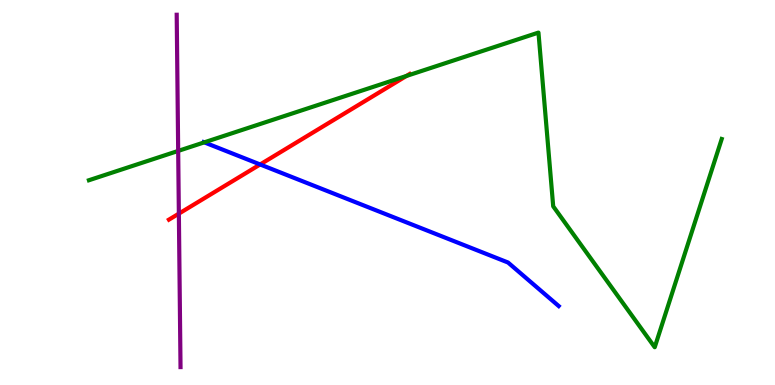[{'lines': ['blue', 'red'], 'intersections': [{'x': 3.36, 'y': 5.73}]}, {'lines': ['green', 'red'], 'intersections': [{'x': 5.24, 'y': 8.03}]}, {'lines': ['purple', 'red'], 'intersections': [{'x': 2.31, 'y': 4.45}]}, {'lines': ['blue', 'green'], 'intersections': [{'x': 2.64, 'y': 6.3}]}, {'lines': ['blue', 'purple'], 'intersections': []}, {'lines': ['green', 'purple'], 'intersections': [{'x': 2.3, 'y': 6.08}]}]